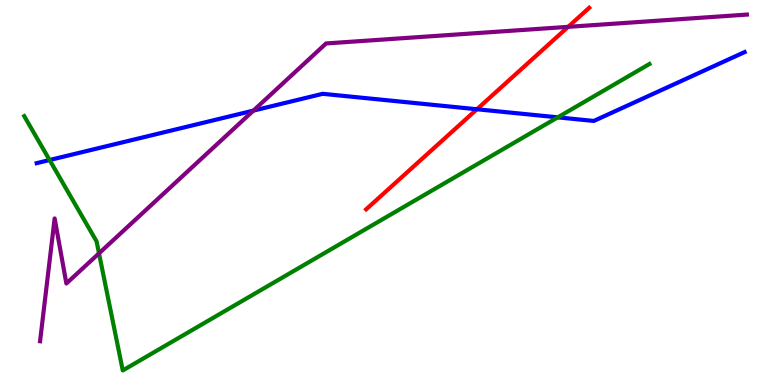[{'lines': ['blue', 'red'], 'intersections': [{'x': 6.15, 'y': 7.16}]}, {'lines': ['green', 'red'], 'intersections': []}, {'lines': ['purple', 'red'], 'intersections': [{'x': 7.33, 'y': 9.3}]}, {'lines': ['blue', 'green'], 'intersections': [{'x': 0.64, 'y': 5.84}, {'x': 7.2, 'y': 6.95}]}, {'lines': ['blue', 'purple'], 'intersections': [{'x': 3.27, 'y': 7.13}]}, {'lines': ['green', 'purple'], 'intersections': [{'x': 1.28, 'y': 3.42}]}]